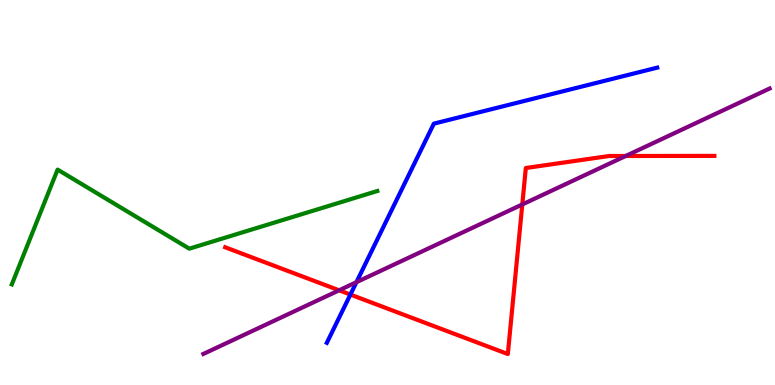[{'lines': ['blue', 'red'], 'intersections': [{'x': 4.52, 'y': 2.35}]}, {'lines': ['green', 'red'], 'intersections': []}, {'lines': ['purple', 'red'], 'intersections': [{'x': 4.38, 'y': 2.46}, {'x': 6.74, 'y': 4.69}, {'x': 8.07, 'y': 5.95}]}, {'lines': ['blue', 'green'], 'intersections': []}, {'lines': ['blue', 'purple'], 'intersections': [{'x': 4.6, 'y': 2.67}]}, {'lines': ['green', 'purple'], 'intersections': []}]